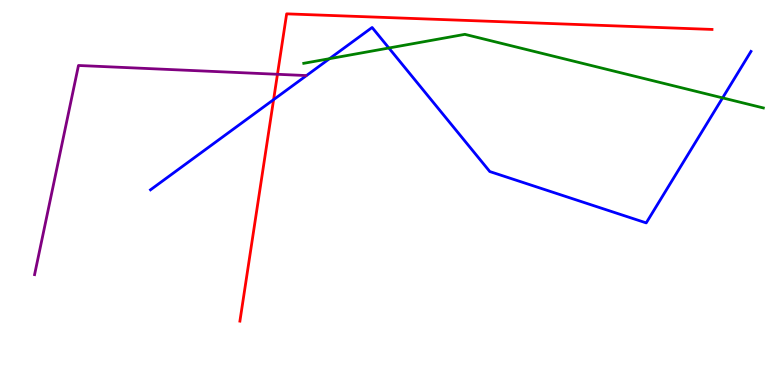[{'lines': ['blue', 'red'], 'intersections': [{'x': 3.53, 'y': 7.41}]}, {'lines': ['green', 'red'], 'intersections': []}, {'lines': ['purple', 'red'], 'intersections': [{'x': 3.58, 'y': 8.07}]}, {'lines': ['blue', 'green'], 'intersections': [{'x': 4.25, 'y': 8.48}, {'x': 5.02, 'y': 8.75}, {'x': 9.32, 'y': 7.46}]}, {'lines': ['blue', 'purple'], 'intersections': []}, {'lines': ['green', 'purple'], 'intersections': []}]